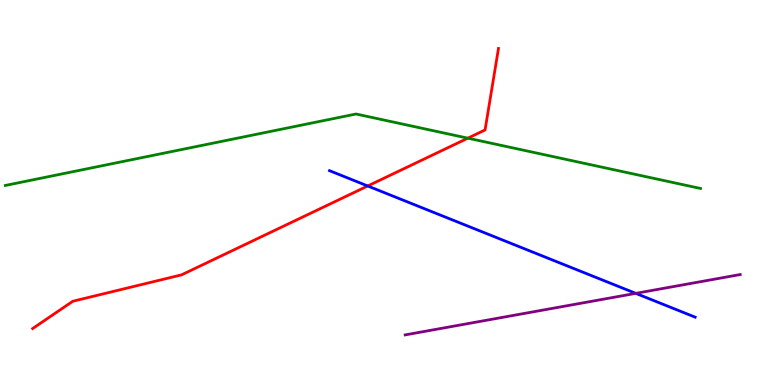[{'lines': ['blue', 'red'], 'intersections': [{'x': 4.74, 'y': 5.17}]}, {'lines': ['green', 'red'], 'intersections': [{'x': 6.04, 'y': 6.41}]}, {'lines': ['purple', 'red'], 'intersections': []}, {'lines': ['blue', 'green'], 'intersections': []}, {'lines': ['blue', 'purple'], 'intersections': [{'x': 8.2, 'y': 2.38}]}, {'lines': ['green', 'purple'], 'intersections': []}]